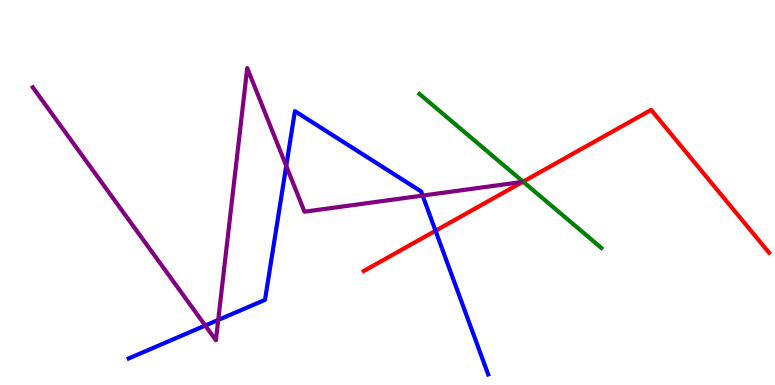[{'lines': ['blue', 'red'], 'intersections': [{'x': 5.62, 'y': 4.01}]}, {'lines': ['green', 'red'], 'intersections': [{'x': 6.75, 'y': 5.28}]}, {'lines': ['purple', 'red'], 'intersections': []}, {'lines': ['blue', 'green'], 'intersections': []}, {'lines': ['blue', 'purple'], 'intersections': [{'x': 2.65, 'y': 1.54}, {'x': 2.82, 'y': 1.69}, {'x': 3.69, 'y': 5.69}, {'x': 5.45, 'y': 4.92}]}, {'lines': ['green', 'purple'], 'intersections': []}]